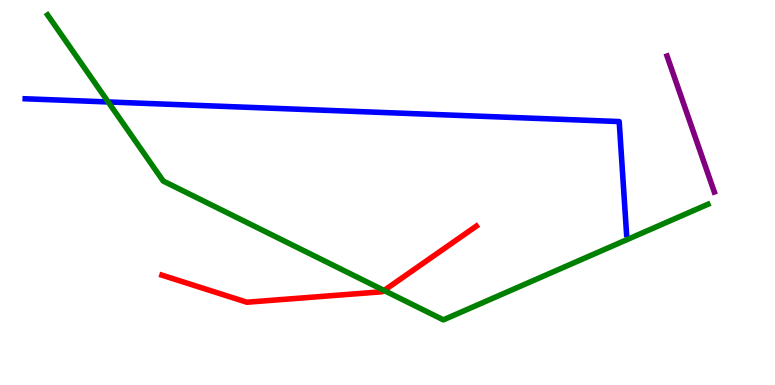[{'lines': ['blue', 'red'], 'intersections': []}, {'lines': ['green', 'red'], 'intersections': [{'x': 4.96, 'y': 2.46}]}, {'lines': ['purple', 'red'], 'intersections': []}, {'lines': ['blue', 'green'], 'intersections': [{'x': 1.4, 'y': 7.35}]}, {'lines': ['blue', 'purple'], 'intersections': []}, {'lines': ['green', 'purple'], 'intersections': []}]